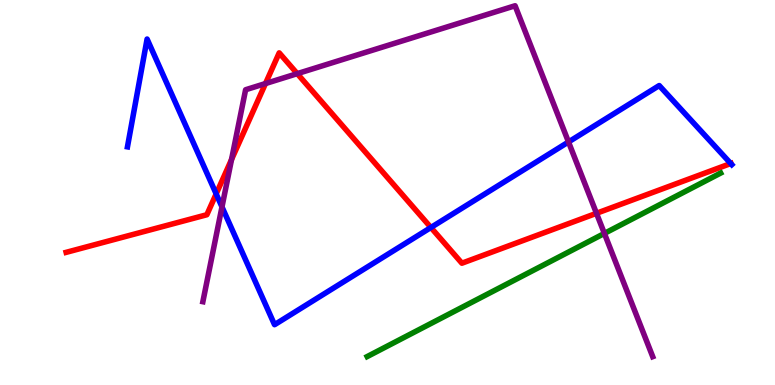[{'lines': ['blue', 'red'], 'intersections': [{'x': 2.79, 'y': 4.96}, {'x': 5.56, 'y': 4.09}, {'x': 9.43, 'y': 5.75}]}, {'lines': ['green', 'red'], 'intersections': []}, {'lines': ['purple', 'red'], 'intersections': [{'x': 2.99, 'y': 5.86}, {'x': 3.43, 'y': 7.83}, {'x': 3.84, 'y': 8.09}, {'x': 7.7, 'y': 4.46}]}, {'lines': ['blue', 'green'], 'intersections': []}, {'lines': ['blue', 'purple'], 'intersections': [{'x': 2.86, 'y': 4.63}, {'x': 7.34, 'y': 6.31}]}, {'lines': ['green', 'purple'], 'intersections': [{'x': 7.8, 'y': 3.94}]}]